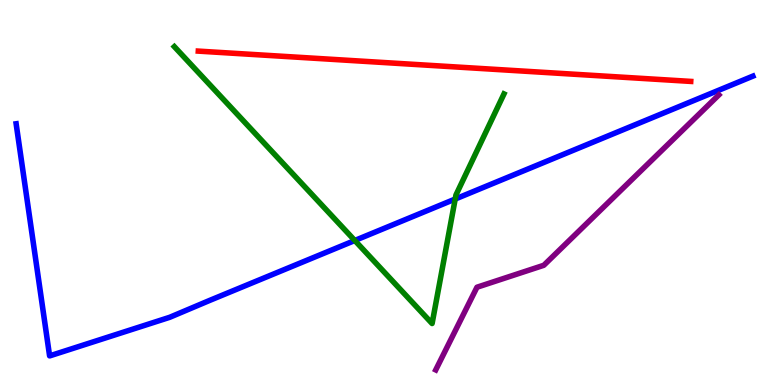[{'lines': ['blue', 'red'], 'intersections': []}, {'lines': ['green', 'red'], 'intersections': []}, {'lines': ['purple', 'red'], 'intersections': []}, {'lines': ['blue', 'green'], 'intersections': [{'x': 4.58, 'y': 3.75}, {'x': 5.87, 'y': 4.83}]}, {'lines': ['blue', 'purple'], 'intersections': []}, {'lines': ['green', 'purple'], 'intersections': []}]